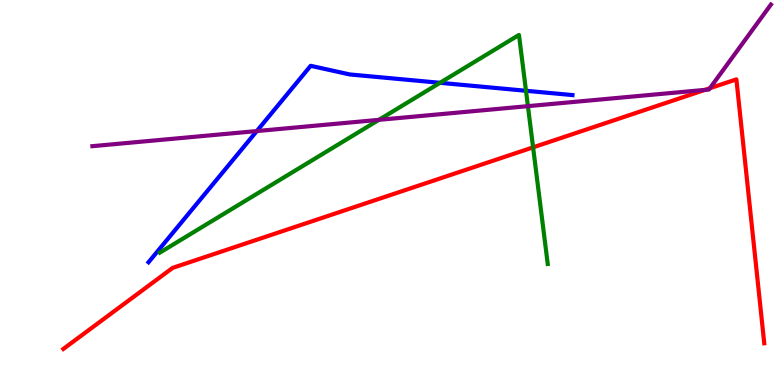[{'lines': ['blue', 'red'], 'intersections': []}, {'lines': ['green', 'red'], 'intersections': [{'x': 6.88, 'y': 6.17}]}, {'lines': ['purple', 'red'], 'intersections': [{'x': 9.1, 'y': 7.67}, {'x': 9.16, 'y': 7.71}]}, {'lines': ['blue', 'green'], 'intersections': [{'x': 5.68, 'y': 7.85}, {'x': 6.79, 'y': 7.64}]}, {'lines': ['blue', 'purple'], 'intersections': [{'x': 3.31, 'y': 6.6}]}, {'lines': ['green', 'purple'], 'intersections': [{'x': 4.89, 'y': 6.89}, {'x': 6.81, 'y': 7.24}]}]